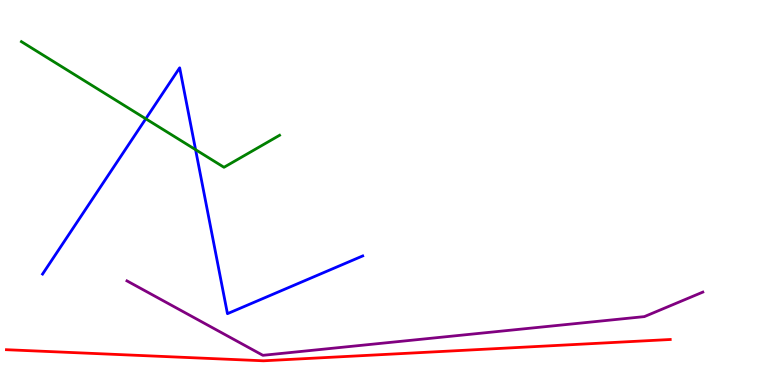[{'lines': ['blue', 'red'], 'intersections': []}, {'lines': ['green', 'red'], 'intersections': []}, {'lines': ['purple', 'red'], 'intersections': []}, {'lines': ['blue', 'green'], 'intersections': [{'x': 1.88, 'y': 6.91}, {'x': 2.52, 'y': 6.11}]}, {'lines': ['blue', 'purple'], 'intersections': []}, {'lines': ['green', 'purple'], 'intersections': []}]